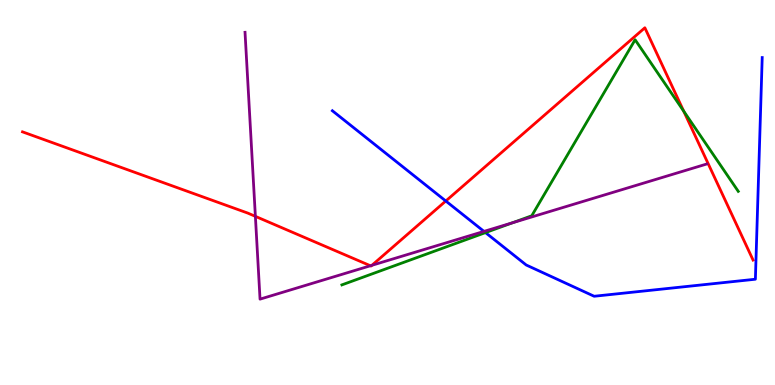[{'lines': ['blue', 'red'], 'intersections': [{'x': 5.75, 'y': 4.78}]}, {'lines': ['green', 'red'], 'intersections': [{'x': 8.82, 'y': 7.11}]}, {'lines': ['purple', 'red'], 'intersections': [{'x': 3.3, 'y': 4.38}, {'x': 4.78, 'y': 3.1}, {'x': 4.8, 'y': 3.11}]}, {'lines': ['blue', 'green'], 'intersections': [{'x': 6.26, 'y': 3.96}]}, {'lines': ['blue', 'purple'], 'intersections': [{'x': 6.24, 'y': 3.99}]}, {'lines': ['green', 'purple'], 'intersections': [{'x': 6.61, 'y': 4.21}]}]